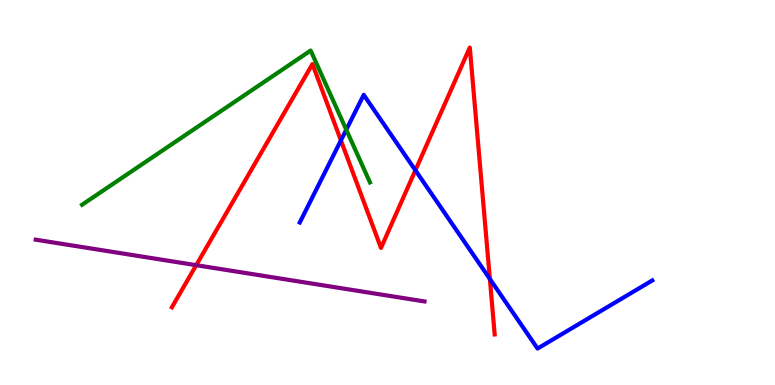[{'lines': ['blue', 'red'], 'intersections': [{'x': 4.4, 'y': 6.35}, {'x': 5.36, 'y': 5.58}, {'x': 6.32, 'y': 2.75}]}, {'lines': ['green', 'red'], 'intersections': []}, {'lines': ['purple', 'red'], 'intersections': [{'x': 2.53, 'y': 3.11}]}, {'lines': ['blue', 'green'], 'intersections': [{'x': 4.47, 'y': 6.63}]}, {'lines': ['blue', 'purple'], 'intersections': []}, {'lines': ['green', 'purple'], 'intersections': []}]